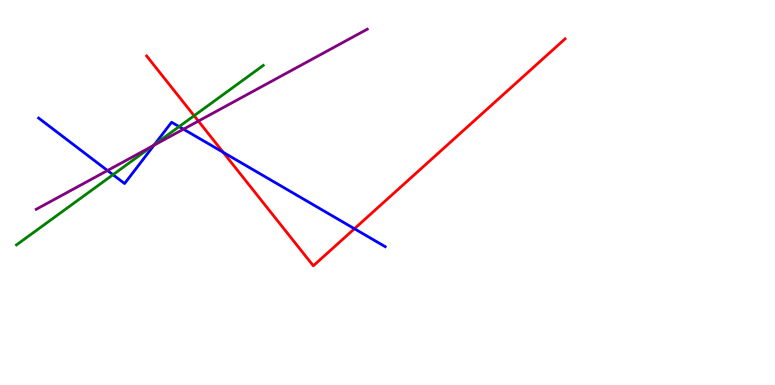[{'lines': ['blue', 'red'], 'intersections': [{'x': 2.88, 'y': 6.04}, {'x': 4.57, 'y': 4.06}]}, {'lines': ['green', 'red'], 'intersections': [{'x': 2.5, 'y': 6.99}]}, {'lines': ['purple', 'red'], 'intersections': [{'x': 2.56, 'y': 6.85}]}, {'lines': ['blue', 'green'], 'intersections': [{'x': 1.46, 'y': 5.46}, {'x': 1.99, 'y': 6.25}, {'x': 2.31, 'y': 6.71}]}, {'lines': ['blue', 'purple'], 'intersections': [{'x': 1.39, 'y': 5.57}, {'x': 1.99, 'y': 6.23}, {'x': 2.37, 'y': 6.64}]}, {'lines': ['green', 'purple'], 'intersections': [{'x': 1.96, 'y': 6.2}]}]